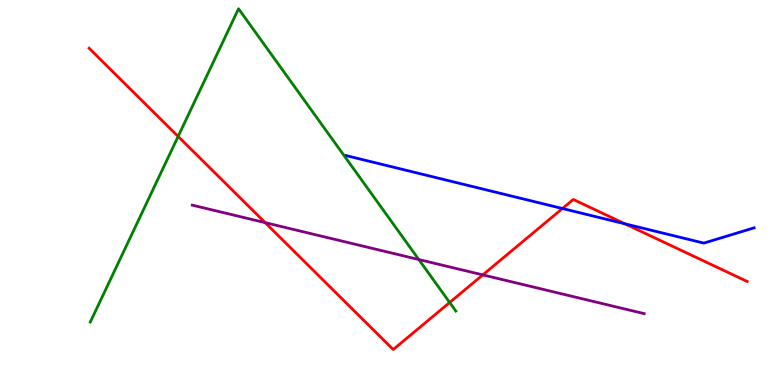[{'lines': ['blue', 'red'], 'intersections': [{'x': 7.26, 'y': 4.58}, {'x': 8.06, 'y': 4.19}]}, {'lines': ['green', 'red'], 'intersections': [{'x': 2.3, 'y': 6.46}, {'x': 5.8, 'y': 2.14}]}, {'lines': ['purple', 'red'], 'intersections': [{'x': 3.42, 'y': 4.22}, {'x': 6.23, 'y': 2.86}]}, {'lines': ['blue', 'green'], 'intersections': []}, {'lines': ['blue', 'purple'], 'intersections': []}, {'lines': ['green', 'purple'], 'intersections': [{'x': 5.4, 'y': 3.26}]}]